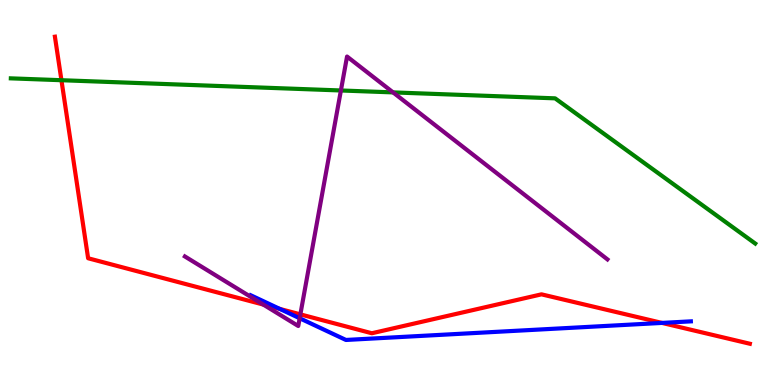[{'lines': ['blue', 'red'], 'intersections': [{'x': 3.61, 'y': 1.98}, {'x': 8.54, 'y': 1.61}]}, {'lines': ['green', 'red'], 'intersections': [{'x': 0.793, 'y': 7.92}]}, {'lines': ['purple', 'red'], 'intersections': [{'x': 3.4, 'y': 2.09}, {'x': 3.88, 'y': 1.83}]}, {'lines': ['blue', 'green'], 'intersections': []}, {'lines': ['blue', 'purple'], 'intersections': [{'x': 3.87, 'y': 1.73}]}, {'lines': ['green', 'purple'], 'intersections': [{'x': 4.4, 'y': 7.65}, {'x': 5.07, 'y': 7.6}]}]